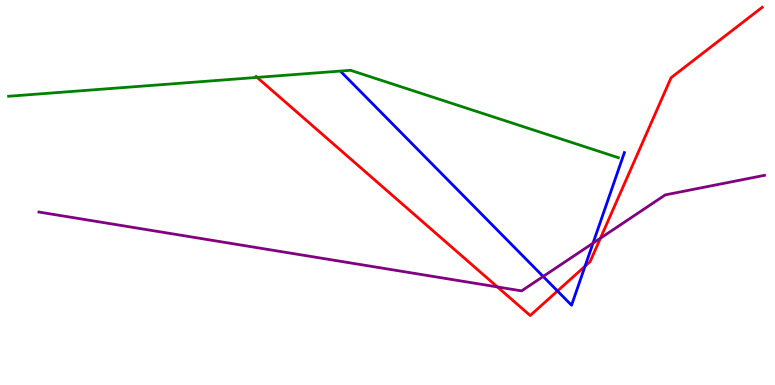[{'lines': ['blue', 'red'], 'intersections': [{'x': 7.19, 'y': 2.44}, {'x': 7.55, 'y': 3.09}]}, {'lines': ['green', 'red'], 'intersections': [{'x': 3.32, 'y': 7.99}]}, {'lines': ['purple', 'red'], 'intersections': [{'x': 6.42, 'y': 2.55}, {'x': 7.75, 'y': 3.81}]}, {'lines': ['blue', 'green'], 'intersections': []}, {'lines': ['blue', 'purple'], 'intersections': [{'x': 7.01, 'y': 2.82}, {'x': 7.65, 'y': 3.68}]}, {'lines': ['green', 'purple'], 'intersections': []}]